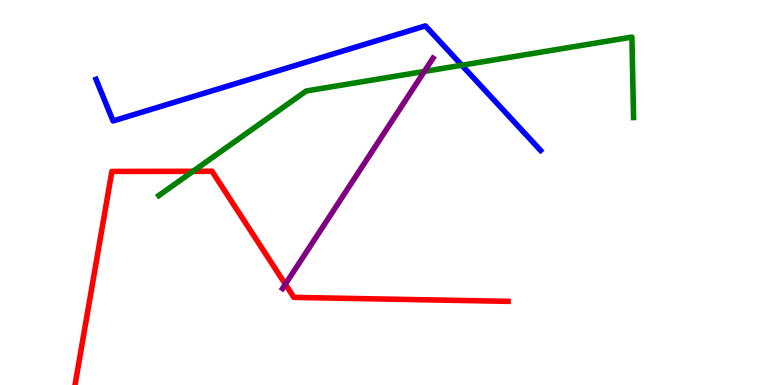[{'lines': ['blue', 'red'], 'intersections': []}, {'lines': ['green', 'red'], 'intersections': [{'x': 2.49, 'y': 5.55}]}, {'lines': ['purple', 'red'], 'intersections': [{'x': 3.68, 'y': 2.62}]}, {'lines': ['blue', 'green'], 'intersections': [{'x': 5.96, 'y': 8.31}]}, {'lines': ['blue', 'purple'], 'intersections': []}, {'lines': ['green', 'purple'], 'intersections': [{'x': 5.48, 'y': 8.14}]}]